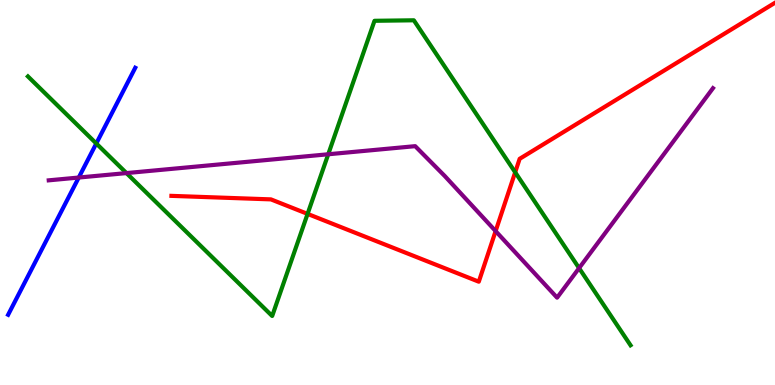[{'lines': ['blue', 'red'], 'intersections': []}, {'lines': ['green', 'red'], 'intersections': [{'x': 3.97, 'y': 4.44}, {'x': 6.65, 'y': 5.53}]}, {'lines': ['purple', 'red'], 'intersections': [{'x': 6.4, 'y': 4.0}]}, {'lines': ['blue', 'green'], 'intersections': [{'x': 1.24, 'y': 6.27}]}, {'lines': ['blue', 'purple'], 'intersections': [{'x': 1.02, 'y': 5.39}]}, {'lines': ['green', 'purple'], 'intersections': [{'x': 1.63, 'y': 5.5}, {'x': 4.24, 'y': 5.99}, {'x': 7.47, 'y': 3.04}]}]